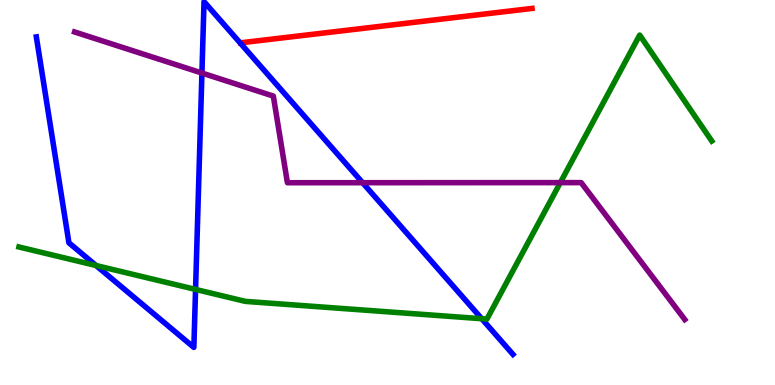[{'lines': ['blue', 'red'], 'intersections': []}, {'lines': ['green', 'red'], 'intersections': []}, {'lines': ['purple', 'red'], 'intersections': []}, {'lines': ['blue', 'green'], 'intersections': [{'x': 1.24, 'y': 3.1}, {'x': 2.52, 'y': 2.48}, {'x': 6.22, 'y': 1.72}]}, {'lines': ['blue', 'purple'], 'intersections': [{'x': 2.61, 'y': 8.1}, {'x': 4.68, 'y': 5.25}]}, {'lines': ['green', 'purple'], 'intersections': [{'x': 7.23, 'y': 5.26}]}]